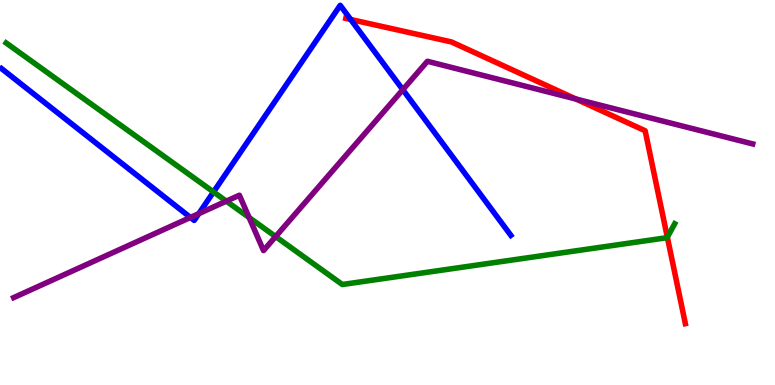[{'lines': ['blue', 'red'], 'intersections': [{'x': 4.53, 'y': 9.49}]}, {'lines': ['green', 'red'], 'intersections': [{'x': 8.61, 'y': 3.84}]}, {'lines': ['purple', 'red'], 'intersections': [{'x': 7.43, 'y': 7.43}]}, {'lines': ['blue', 'green'], 'intersections': [{'x': 2.76, 'y': 5.01}]}, {'lines': ['blue', 'purple'], 'intersections': [{'x': 2.46, 'y': 4.35}, {'x': 2.57, 'y': 4.45}, {'x': 5.2, 'y': 7.67}]}, {'lines': ['green', 'purple'], 'intersections': [{'x': 2.92, 'y': 4.78}, {'x': 3.21, 'y': 4.35}, {'x': 3.56, 'y': 3.86}]}]